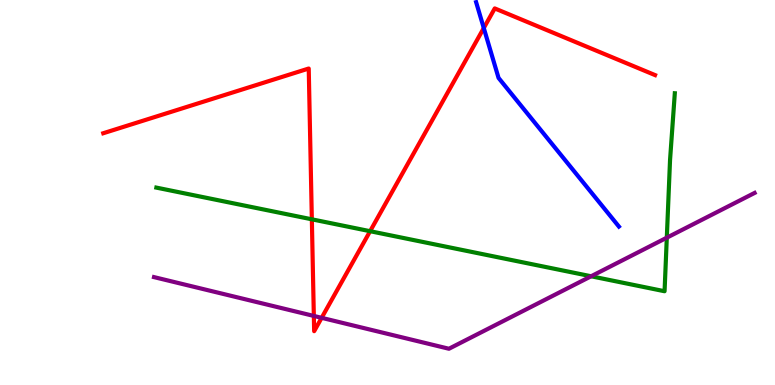[{'lines': ['blue', 'red'], 'intersections': [{'x': 6.24, 'y': 9.27}]}, {'lines': ['green', 'red'], 'intersections': [{'x': 4.02, 'y': 4.3}, {'x': 4.78, 'y': 3.99}]}, {'lines': ['purple', 'red'], 'intersections': [{'x': 4.05, 'y': 1.79}, {'x': 4.15, 'y': 1.74}]}, {'lines': ['blue', 'green'], 'intersections': []}, {'lines': ['blue', 'purple'], 'intersections': []}, {'lines': ['green', 'purple'], 'intersections': [{'x': 7.63, 'y': 2.82}, {'x': 8.6, 'y': 3.83}]}]